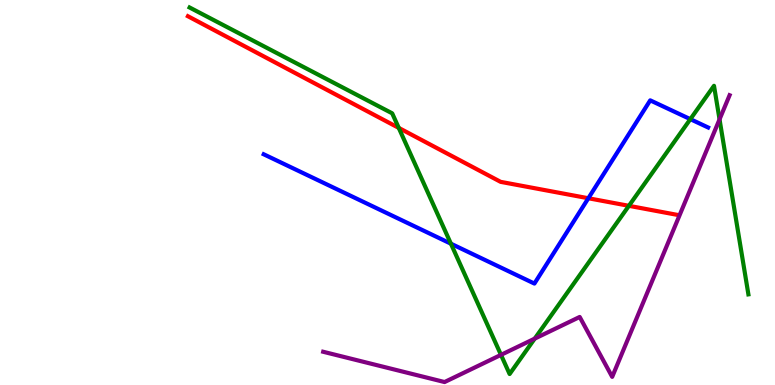[{'lines': ['blue', 'red'], 'intersections': [{'x': 7.59, 'y': 4.85}]}, {'lines': ['green', 'red'], 'intersections': [{'x': 5.15, 'y': 6.68}, {'x': 8.11, 'y': 4.65}]}, {'lines': ['purple', 'red'], 'intersections': []}, {'lines': ['blue', 'green'], 'intersections': [{'x': 5.82, 'y': 3.67}, {'x': 8.91, 'y': 6.91}]}, {'lines': ['blue', 'purple'], 'intersections': []}, {'lines': ['green', 'purple'], 'intersections': [{'x': 6.46, 'y': 0.783}, {'x': 6.9, 'y': 1.2}, {'x': 9.28, 'y': 6.9}]}]